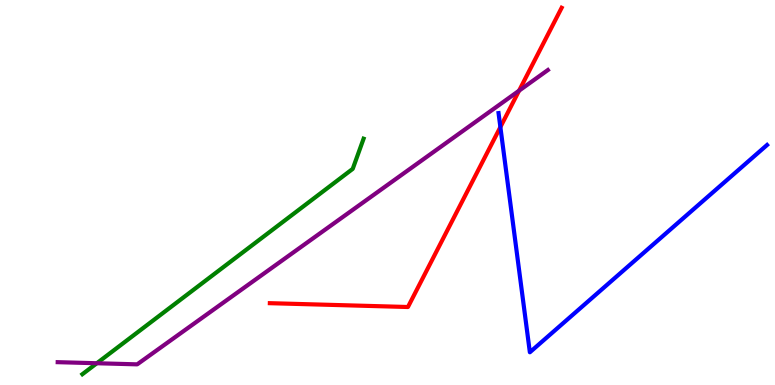[{'lines': ['blue', 'red'], 'intersections': [{'x': 6.46, 'y': 6.7}]}, {'lines': ['green', 'red'], 'intersections': []}, {'lines': ['purple', 'red'], 'intersections': [{'x': 6.7, 'y': 7.64}]}, {'lines': ['blue', 'green'], 'intersections': []}, {'lines': ['blue', 'purple'], 'intersections': []}, {'lines': ['green', 'purple'], 'intersections': [{'x': 1.25, 'y': 0.565}]}]